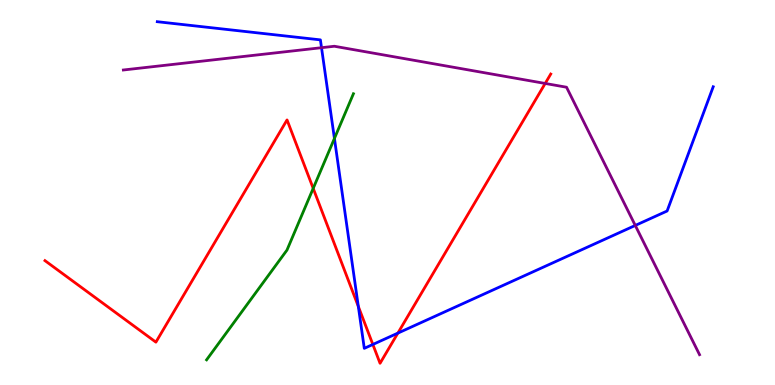[{'lines': ['blue', 'red'], 'intersections': [{'x': 4.62, 'y': 2.04}, {'x': 4.81, 'y': 1.05}, {'x': 5.13, 'y': 1.35}]}, {'lines': ['green', 'red'], 'intersections': [{'x': 4.04, 'y': 5.11}]}, {'lines': ['purple', 'red'], 'intersections': [{'x': 7.03, 'y': 7.83}]}, {'lines': ['blue', 'green'], 'intersections': [{'x': 4.32, 'y': 6.4}]}, {'lines': ['blue', 'purple'], 'intersections': [{'x': 4.15, 'y': 8.76}, {'x': 8.2, 'y': 4.14}]}, {'lines': ['green', 'purple'], 'intersections': []}]